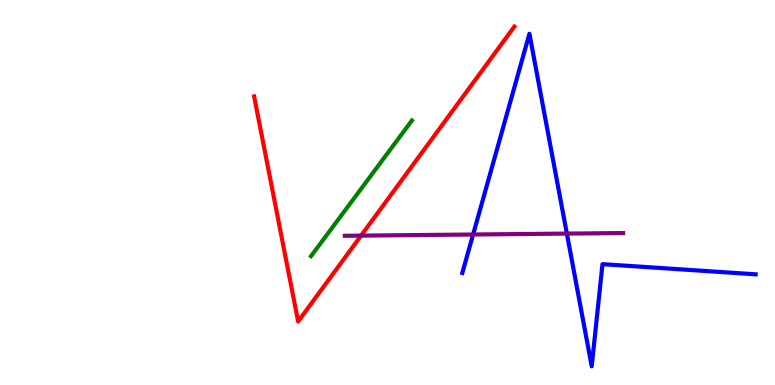[{'lines': ['blue', 'red'], 'intersections': []}, {'lines': ['green', 'red'], 'intersections': []}, {'lines': ['purple', 'red'], 'intersections': [{'x': 4.66, 'y': 3.88}]}, {'lines': ['blue', 'green'], 'intersections': []}, {'lines': ['blue', 'purple'], 'intersections': [{'x': 6.1, 'y': 3.91}, {'x': 7.31, 'y': 3.93}]}, {'lines': ['green', 'purple'], 'intersections': []}]